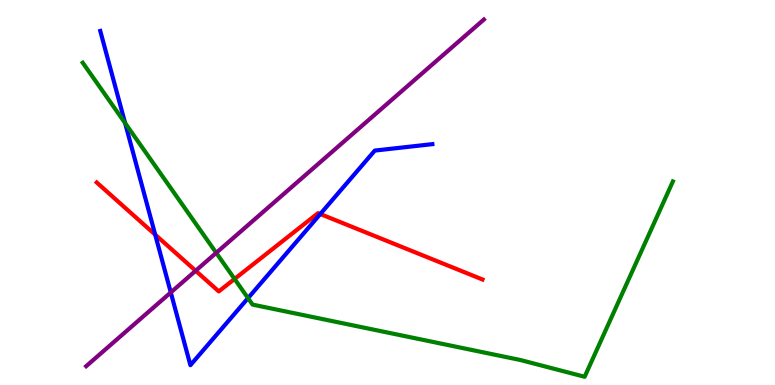[{'lines': ['blue', 'red'], 'intersections': [{'x': 2.0, 'y': 3.91}, {'x': 4.13, 'y': 4.44}]}, {'lines': ['green', 'red'], 'intersections': [{'x': 3.03, 'y': 2.75}]}, {'lines': ['purple', 'red'], 'intersections': [{'x': 2.52, 'y': 2.97}]}, {'lines': ['blue', 'green'], 'intersections': [{'x': 1.61, 'y': 6.8}, {'x': 3.2, 'y': 2.26}]}, {'lines': ['blue', 'purple'], 'intersections': [{'x': 2.2, 'y': 2.4}]}, {'lines': ['green', 'purple'], 'intersections': [{'x': 2.79, 'y': 3.43}]}]